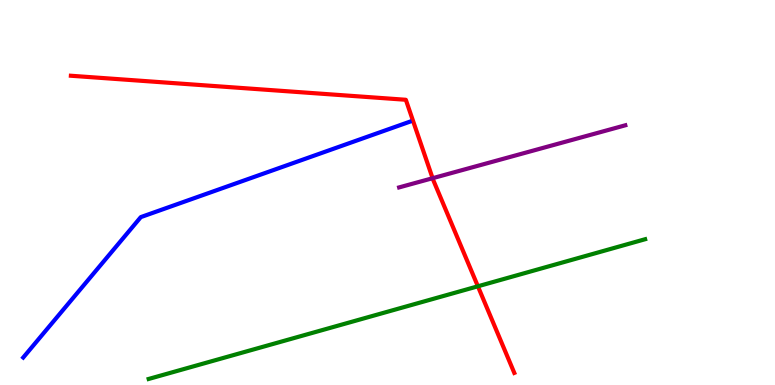[{'lines': ['blue', 'red'], 'intersections': []}, {'lines': ['green', 'red'], 'intersections': [{'x': 6.17, 'y': 2.56}]}, {'lines': ['purple', 'red'], 'intersections': [{'x': 5.58, 'y': 5.37}]}, {'lines': ['blue', 'green'], 'intersections': []}, {'lines': ['blue', 'purple'], 'intersections': []}, {'lines': ['green', 'purple'], 'intersections': []}]